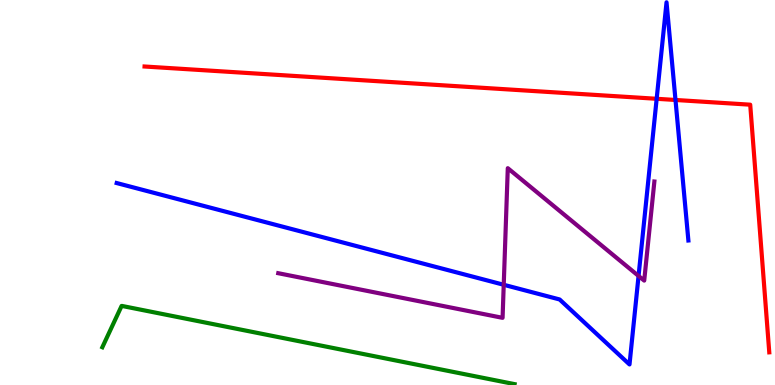[{'lines': ['blue', 'red'], 'intersections': [{'x': 8.47, 'y': 7.43}, {'x': 8.72, 'y': 7.4}]}, {'lines': ['green', 'red'], 'intersections': []}, {'lines': ['purple', 'red'], 'intersections': []}, {'lines': ['blue', 'green'], 'intersections': []}, {'lines': ['blue', 'purple'], 'intersections': [{'x': 6.5, 'y': 2.6}, {'x': 8.24, 'y': 2.83}]}, {'lines': ['green', 'purple'], 'intersections': []}]